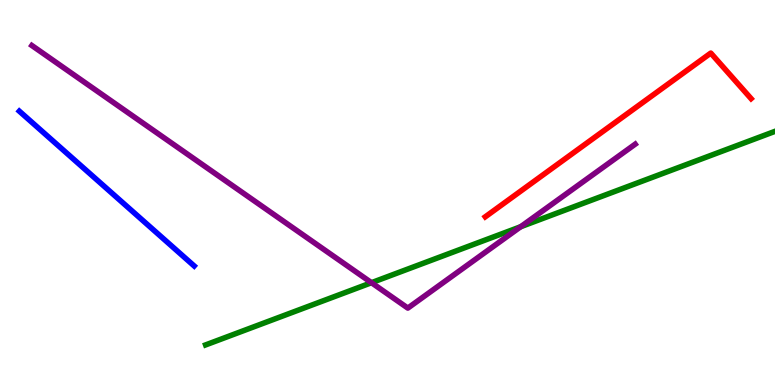[{'lines': ['blue', 'red'], 'intersections': []}, {'lines': ['green', 'red'], 'intersections': []}, {'lines': ['purple', 'red'], 'intersections': []}, {'lines': ['blue', 'green'], 'intersections': []}, {'lines': ['blue', 'purple'], 'intersections': []}, {'lines': ['green', 'purple'], 'intersections': [{'x': 4.79, 'y': 2.66}, {'x': 6.72, 'y': 4.11}]}]